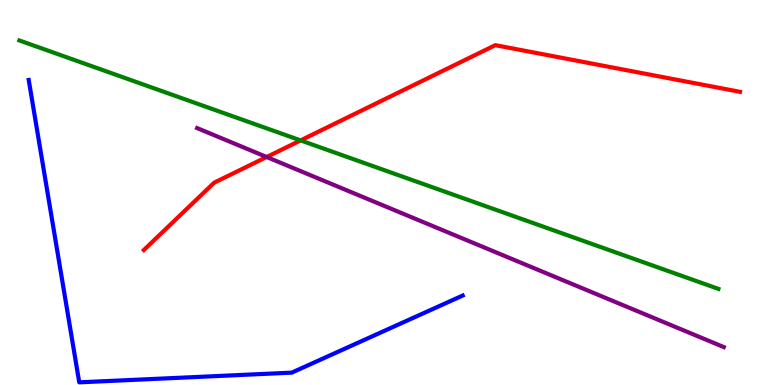[{'lines': ['blue', 'red'], 'intersections': []}, {'lines': ['green', 'red'], 'intersections': [{'x': 3.88, 'y': 6.35}]}, {'lines': ['purple', 'red'], 'intersections': [{'x': 3.44, 'y': 5.92}]}, {'lines': ['blue', 'green'], 'intersections': []}, {'lines': ['blue', 'purple'], 'intersections': []}, {'lines': ['green', 'purple'], 'intersections': []}]